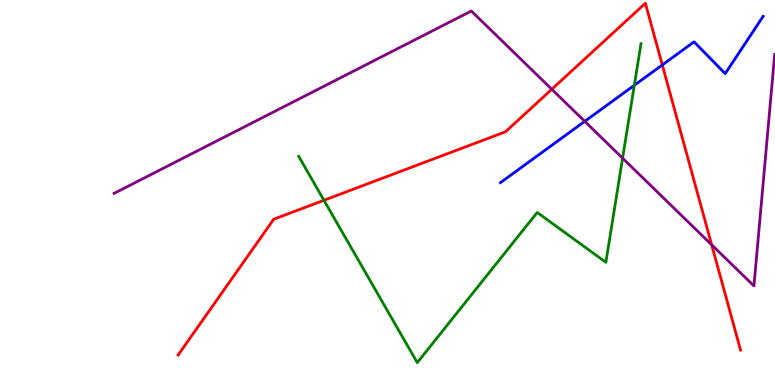[{'lines': ['blue', 'red'], 'intersections': [{'x': 8.55, 'y': 8.31}]}, {'lines': ['green', 'red'], 'intersections': [{'x': 4.18, 'y': 4.8}]}, {'lines': ['purple', 'red'], 'intersections': [{'x': 7.12, 'y': 7.68}, {'x': 9.18, 'y': 3.64}]}, {'lines': ['blue', 'green'], 'intersections': [{'x': 8.18, 'y': 7.78}]}, {'lines': ['blue', 'purple'], 'intersections': [{'x': 7.55, 'y': 6.85}]}, {'lines': ['green', 'purple'], 'intersections': [{'x': 8.03, 'y': 5.89}]}]